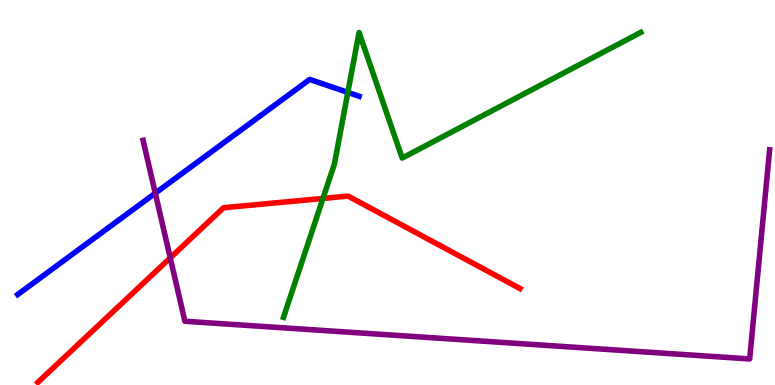[{'lines': ['blue', 'red'], 'intersections': []}, {'lines': ['green', 'red'], 'intersections': [{'x': 4.17, 'y': 4.85}]}, {'lines': ['purple', 'red'], 'intersections': [{'x': 2.2, 'y': 3.3}]}, {'lines': ['blue', 'green'], 'intersections': [{'x': 4.49, 'y': 7.6}]}, {'lines': ['blue', 'purple'], 'intersections': [{'x': 2.0, 'y': 4.98}]}, {'lines': ['green', 'purple'], 'intersections': []}]